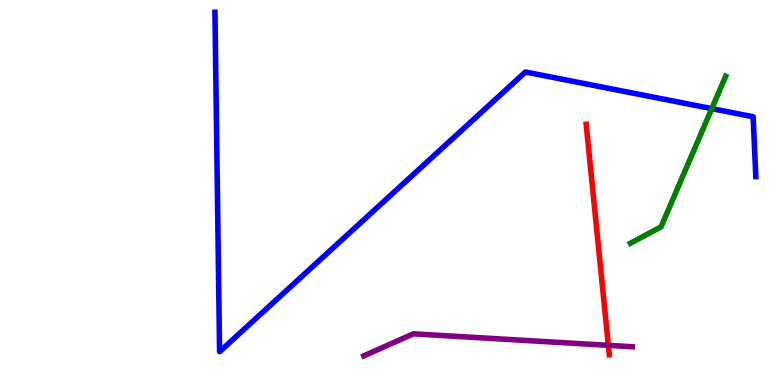[{'lines': ['blue', 'red'], 'intersections': []}, {'lines': ['green', 'red'], 'intersections': []}, {'lines': ['purple', 'red'], 'intersections': [{'x': 7.85, 'y': 1.03}]}, {'lines': ['blue', 'green'], 'intersections': [{'x': 9.18, 'y': 7.18}]}, {'lines': ['blue', 'purple'], 'intersections': []}, {'lines': ['green', 'purple'], 'intersections': []}]